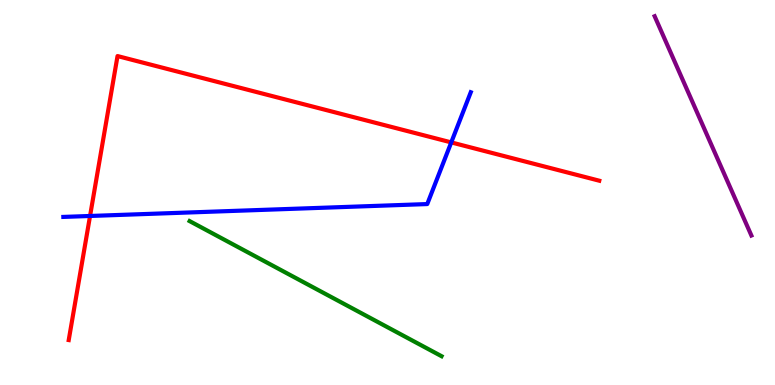[{'lines': ['blue', 'red'], 'intersections': [{'x': 1.16, 'y': 4.39}, {'x': 5.82, 'y': 6.3}]}, {'lines': ['green', 'red'], 'intersections': []}, {'lines': ['purple', 'red'], 'intersections': []}, {'lines': ['blue', 'green'], 'intersections': []}, {'lines': ['blue', 'purple'], 'intersections': []}, {'lines': ['green', 'purple'], 'intersections': []}]